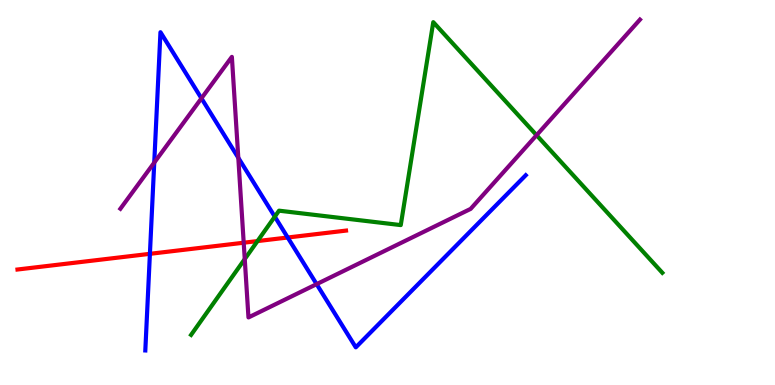[{'lines': ['blue', 'red'], 'intersections': [{'x': 1.93, 'y': 3.41}, {'x': 3.71, 'y': 3.83}]}, {'lines': ['green', 'red'], 'intersections': [{'x': 3.32, 'y': 3.74}]}, {'lines': ['purple', 'red'], 'intersections': [{'x': 3.14, 'y': 3.7}]}, {'lines': ['blue', 'green'], 'intersections': [{'x': 3.55, 'y': 4.37}]}, {'lines': ['blue', 'purple'], 'intersections': [{'x': 1.99, 'y': 5.78}, {'x': 2.6, 'y': 7.45}, {'x': 3.07, 'y': 5.9}, {'x': 4.09, 'y': 2.62}]}, {'lines': ['green', 'purple'], 'intersections': [{'x': 3.16, 'y': 3.27}, {'x': 6.92, 'y': 6.49}]}]